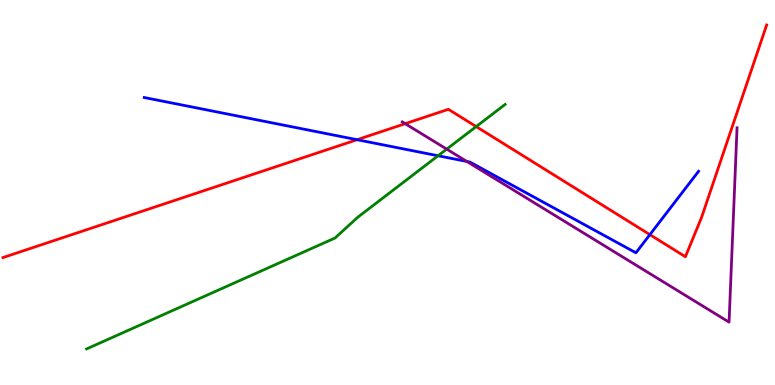[{'lines': ['blue', 'red'], 'intersections': [{'x': 4.61, 'y': 6.37}, {'x': 8.39, 'y': 3.91}]}, {'lines': ['green', 'red'], 'intersections': [{'x': 6.14, 'y': 6.71}]}, {'lines': ['purple', 'red'], 'intersections': [{'x': 5.23, 'y': 6.79}]}, {'lines': ['blue', 'green'], 'intersections': [{'x': 5.65, 'y': 5.95}]}, {'lines': ['blue', 'purple'], 'intersections': [{'x': 6.02, 'y': 5.81}]}, {'lines': ['green', 'purple'], 'intersections': [{'x': 5.76, 'y': 6.13}]}]